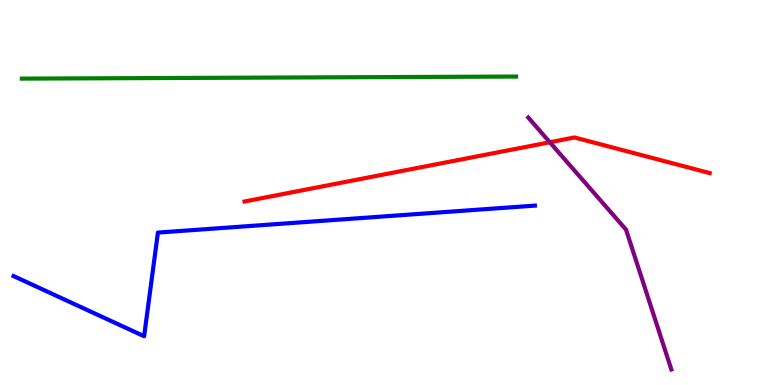[{'lines': ['blue', 'red'], 'intersections': []}, {'lines': ['green', 'red'], 'intersections': []}, {'lines': ['purple', 'red'], 'intersections': [{'x': 7.09, 'y': 6.3}]}, {'lines': ['blue', 'green'], 'intersections': []}, {'lines': ['blue', 'purple'], 'intersections': []}, {'lines': ['green', 'purple'], 'intersections': []}]